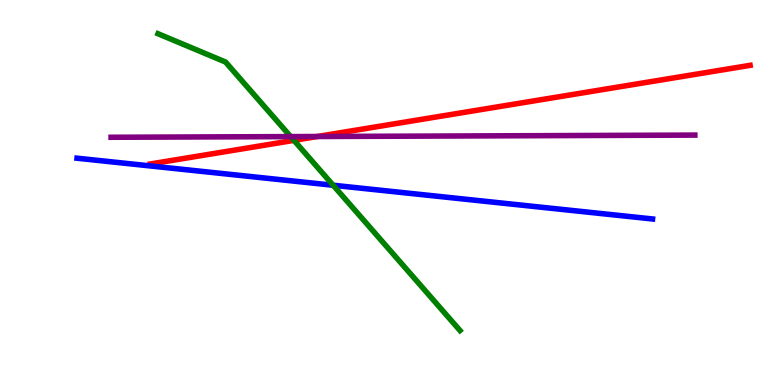[{'lines': ['blue', 'red'], 'intersections': []}, {'lines': ['green', 'red'], 'intersections': [{'x': 3.79, 'y': 6.35}]}, {'lines': ['purple', 'red'], 'intersections': [{'x': 4.1, 'y': 6.45}]}, {'lines': ['blue', 'green'], 'intersections': [{'x': 4.3, 'y': 5.19}]}, {'lines': ['blue', 'purple'], 'intersections': []}, {'lines': ['green', 'purple'], 'intersections': [{'x': 3.75, 'y': 6.45}]}]